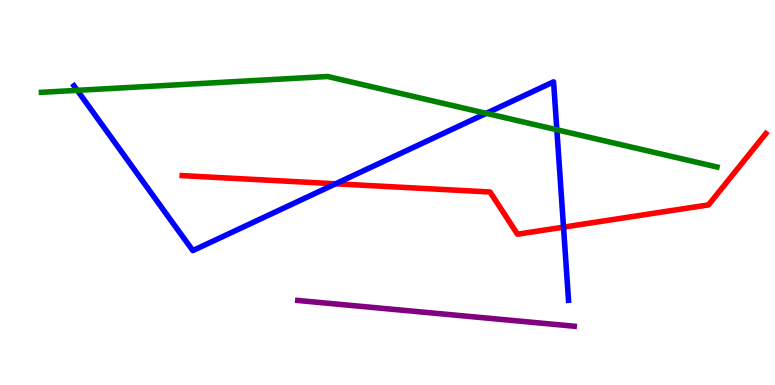[{'lines': ['blue', 'red'], 'intersections': [{'x': 4.33, 'y': 5.23}, {'x': 7.27, 'y': 4.1}]}, {'lines': ['green', 'red'], 'intersections': []}, {'lines': ['purple', 'red'], 'intersections': []}, {'lines': ['blue', 'green'], 'intersections': [{'x': 0.997, 'y': 7.65}, {'x': 6.27, 'y': 7.06}, {'x': 7.19, 'y': 6.63}]}, {'lines': ['blue', 'purple'], 'intersections': []}, {'lines': ['green', 'purple'], 'intersections': []}]